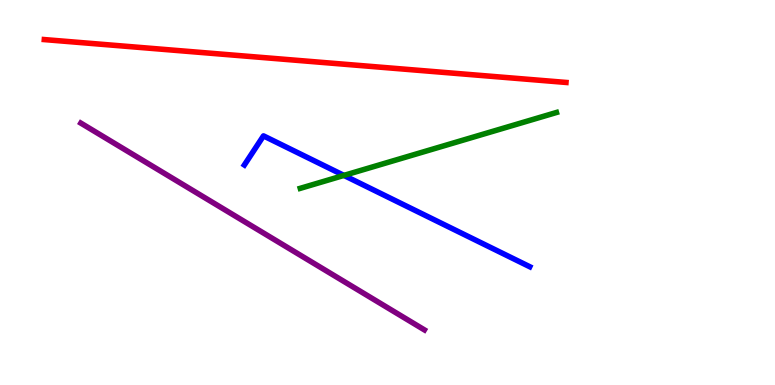[{'lines': ['blue', 'red'], 'intersections': []}, {'lines': ['green', 'red'], 'intersections': []}, {'lines': ['purple', 'red'], 'intersections': []}, {'lines': ['blue', 'green'], 'intersections': [{'x': 4.44, 'y': 5.44}]}, {'lines': ['blue', 'purple'], 'intersections': []}, {'lines': ['green', 'purple'], 'intersections': []}]